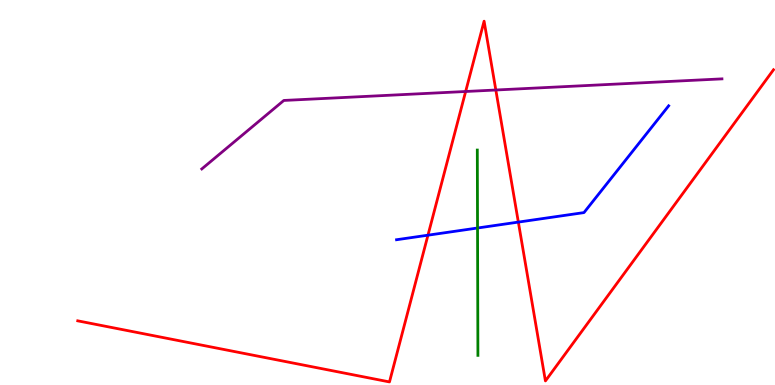[{'lines': ['blue', 'red'], 'intersections': [{'x': 5.52, 'y': 3.89}, {'x': 6.69, 'y': 4.23}]}, {'lines': ['green', 'red'], 'intersections': []}, {'lines': ['purple', 'red'], 'intersections': [{'x': 6.01, 'y': 7.62}, {'x': 6.4, 'y': 7.66}]}, {'lines': ['blue', 'green'], 'intersections': [{'x': 6.16, 'y': 4.08}]}, {'lines': ['blue', 'purple'], 'intersections': []}, {'lines': ['green', 'purple'], 'intersections': []}]